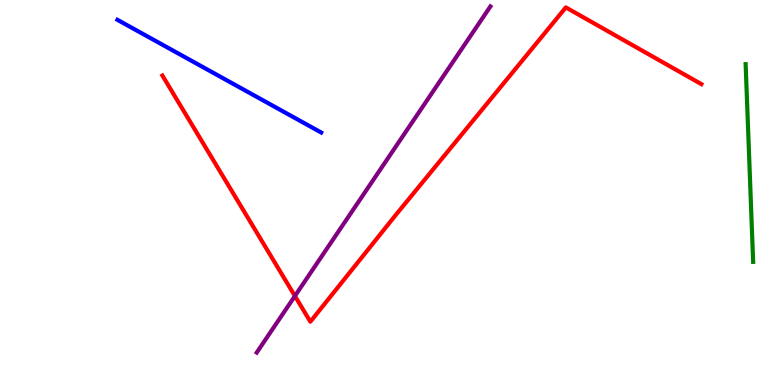[{'lines': ['blue', 'red'], 'intersections': []}, {'lines': ['green', 'red'], 'intersections': []}, {'lines': ['purple', 'red'], 'intersections': [{'x': 3.81, 'y': 2.31}]}, {'lines': ['blue', 'green'], 'intersections': []}, {'lines': ['blue', 'purple'], 'intersections': []}, {'lines': ['green', 'purple'], 'intersections': []}]